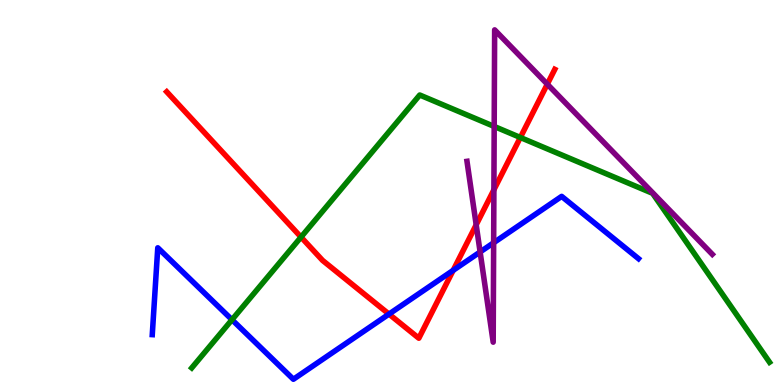[{'lines': ['blue', 'red'], 'intersections': [{'x': 5.02, 'y': 1.84}, {'x': 5.85, 'y': 2.98}]}, {'lines': ['green', 'red'], 'intersections': [{'x': 3.88, 'y': 3.84}, {'x': 6.71, 'y': 6.43}]}, {'lines': ['purple', 'red'], 'intersections': [{'x': 6.14, 'y': 4.16}, {'x': 6.37, 'y': 5.07}, {'x': 7.06, 'y': 7.81}]}, {'lines': ['blue', 'green'], 'intersections': [{'x': 2.99, 'y': 1.7}]}, {'lines': ['blue', 'purple'], 'intersections': [{'x': 6.2, 'y': 3.46}, {'x': 6.37, 'y': 3.69}]}, {'lines': ['green', 'purple'], 'intersections': [{'x': 6.38, 'y': 6.72}]}]